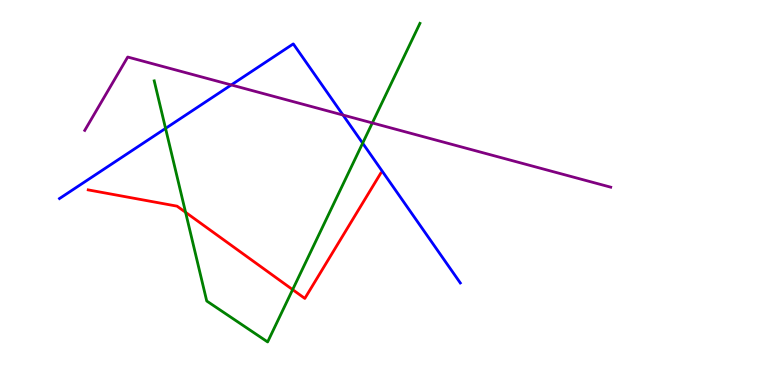[{'lines': ['blue', 'red'], 'intersections': []}, {'lines': ['green', 'red'], 'intersections': [{'x': 2.39, 'y': 4.49}, {'x': 3.78, 'y': 2.48}]}, {'lines': ['purple', 'red'], 'intersections': []}, {'lines': ['blue', 'green'], 'intersections': [{'x': 2.14, 'y': 6.67}, {'x': 4.68, 'y': 6.28}]}, {'lines': ['blue', 'purple'], 'intersections': [{'x': 2.98, 'y': 7.79}, {'x': 4.43, 'y': 7.01}]}, {'lines': ['green', 'purple'], 'intersections': [{'x': 4.8, 'y': 6.81}]}]